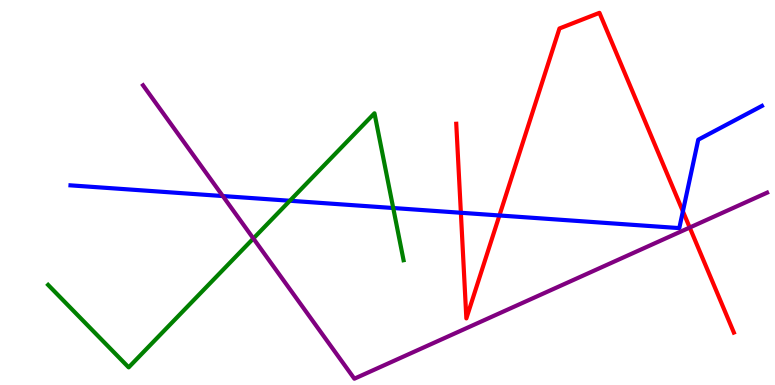[{'lines': ['blue', 'red'], 'intersections': [{'x': 5.95, 'y': 4.47}, {'x': 6.44, 'y': 4.4}, {'x': 8.81, 'y': 4.51}]}, {'lines': ['green', 'red'], 'intersections': []}, {'lines': ['purple', 'red'], 'intersections': [{'x': 8.9, 'y': 4.09}]}, {'lines': ['blue', 'green'], 'intersections': [{'x': 3.74, 'y': 4.79}, {'x': 5.07, 'y': 4.6}]}, {'lines': ['blue', 'purple'], 'intersections': [{'x': 2.87, 'y': 4.91}]}, {'lines': ['green', 'purple'], 'intersections': [{'x': 3.27, 'y': 3.81}]}]